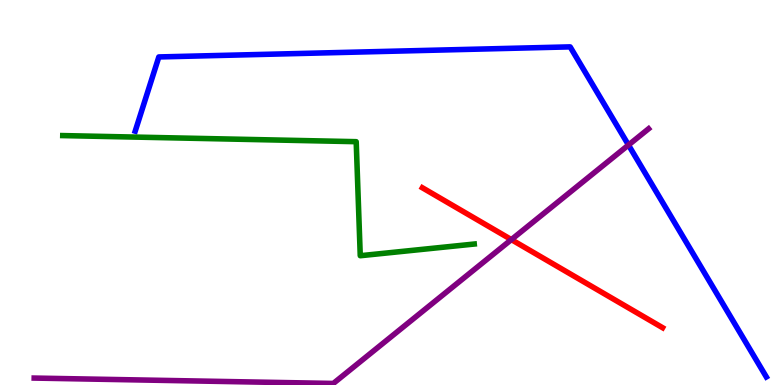[{'lines': ['blue', 'red'], 'intersections': []}, {'lines': ['green', 'red'], 'intersections': []}, {'lines': ['purple', 'red'], 'intersections': [{'x': 6.6, 'y': 3.78}]}, {'lines': ['blue', 'green'], 'intersections': []}, {'lines': ['blue', 'purple'], 'intersections': [{'x': 8.11, 'y': 6.23}]}, {'lines': ['green', 'purple'], 'intersections': []}]